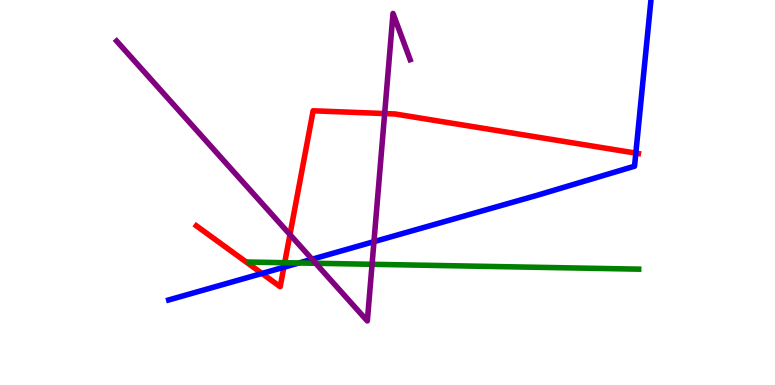[{'lines': ['blue', 'red'], 'intersections': [{'x': 3.38, 'y': 2.9}, {'x': 3.66, 'y': 3.06}, {'x': 8.2, 'y': 6.02}]}, {'lines': ['green', 'red'], 'intersections': [{'x': 3.67, 'y': 3.18}]}, {'lines': ['purple', 'red'], 'intersections': [{'x': 3.74, 'y': 3.91}, {'x': 4.96, 'y': 7.05}]}, {'lines': ['blue', 'green'], 'intersections': [{'x': 3.86, 'y': 3.17}]}, {'lines': ['blue', 'purple'], 'intersections': [{'x': 4.03, 'y': 3.27}, {'x': 4.83, 'y': 3.72}]}, {'lines': ['green', 'purple'], 'intersections': [{'x': 4.07, 'y': 3.16}, {'x': 4.8, 'y': 3.14}]}]